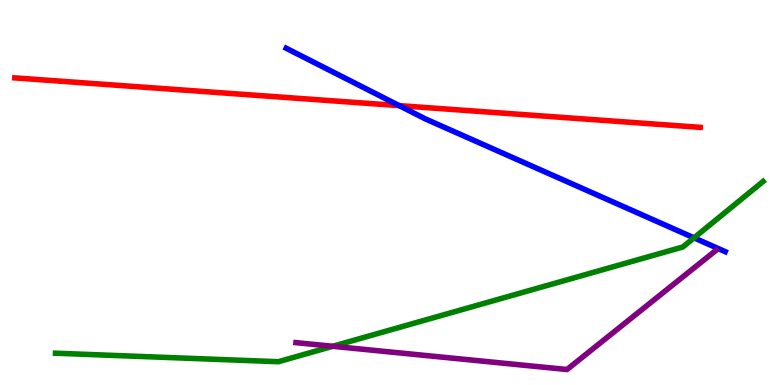[{'lines': ['blue', 'red'], 'intersections': [{'x': 5.15, 'y': 7.26}]}, {'lines': ['green', 'red'], 'intersections': []}, {'lines': ['purple', 'red'], 'intersections': []}, {'lines': ['blue', 'green'], 'intersections': [{'x': 8.96, 'y': 3.82}]}, {'lines': ['blue', 'purple'], 'intersections': []}, {'lines': ['green', 'purple'], 'intersections': [{'x': 4.29, 'y': 1.01}]}]